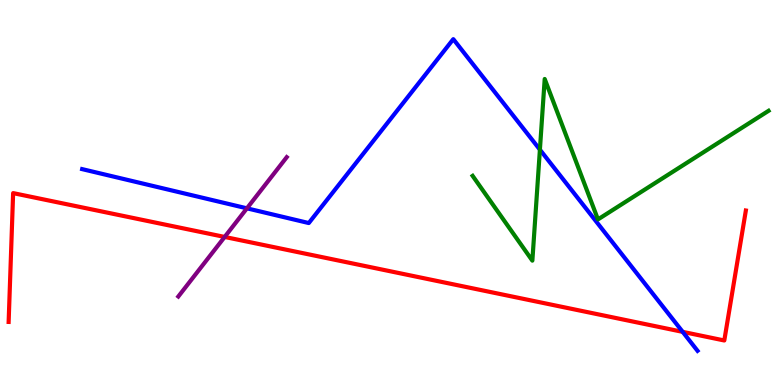[{'lines': ['blue', 'red'], 'intersections': [{'x': 8.81, 'y': 1.38}]}, {'lines': ['green', 'red'], 'intersections': []}, {'lines': ['purple', 'red'], 'intersections': [{'x': 2.9, 'y': 3.85}]}, {'lines': ['blue', 'green'], 'intersections': [{'x': 6.97, 'y': 6.11}]}, {'lines': ['blue', 'purple'], 'intersections': [{'x': 3.19, 'y': 4.59}]}, {'lines': ['green', 'purple'], 'intersections': []}]